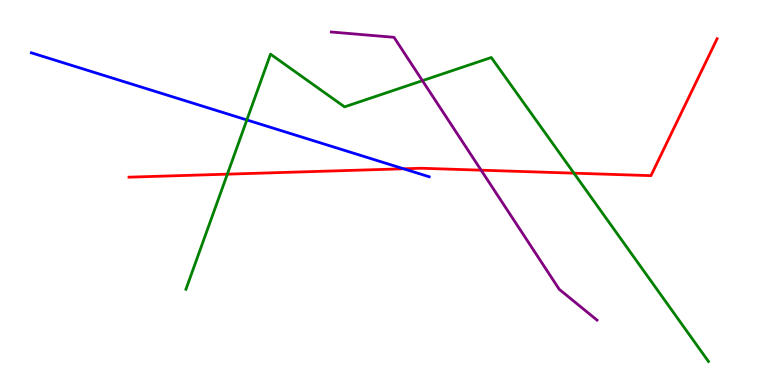[{'lines': ['blue', 'red'], 'intersections': [{'x': 5.21, 'y': 5.62}]}, {'lines': ['green', 'red'], 'intersections': [{'x': 2.93, 'y': 5.48}, {'x': 7.41, 'y': 5.5}]}, {'lines': ['purple', 'red'], 'intersections': [{'x': 6.21, 'y': 5.58}]}, {'lines': ['blue', 'green'], 'intersections': [{'x': 3.19, 'y': 6.88}]}, {'lines': ['blue', 'purple'], 'intersections': []}, {'lines': ['green', 'purple'], 'intersections': [{'x': 5.45, 'y': 7.9}]}]